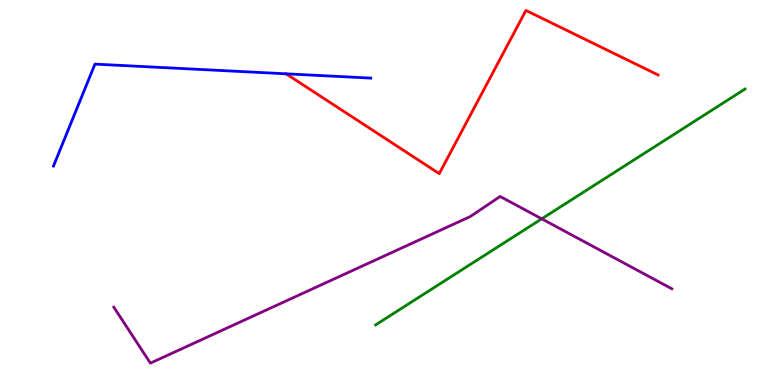[{'lines': ['blue', 'red'], 'intersections': []}, {'lines': ['green', 'red'], 'intersections': []}, {'lines': ['purple', 'red'], 'intersections': []}, {'lines': ['blue', 'green'], 'intersections': []}, {'lines': ['blue', 'purple'], 'intersections': []}, {'lines': ['green', 'purple'], 'intersections': [{'x': 6.99, 'y': 4.32}]}]